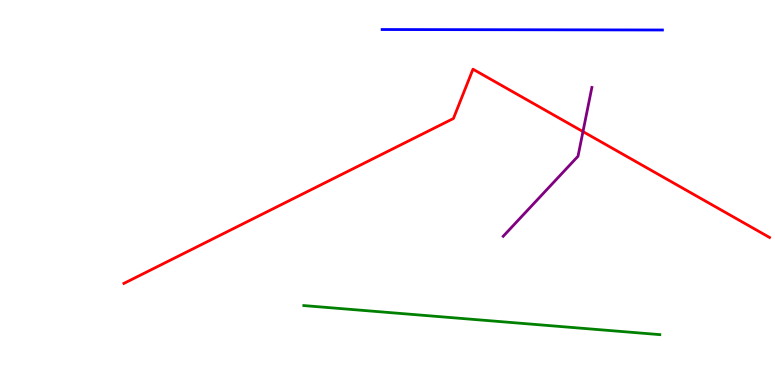[{'lines': ['blue', 'red'], 'intersections': []}, {'lines': ['green', 'red'], 'intersections': []}, {'lines': ['purple', 'red'], 'intersections': [{'x': 7.52, 'y': 6.58}]}, {'lines': ['blue', 'green'], 'intersections': []}, {'lines': ['blue', 'purple'], 'intersections': []}, {'lines': ['green', 'purple'], 'intersections': []}]